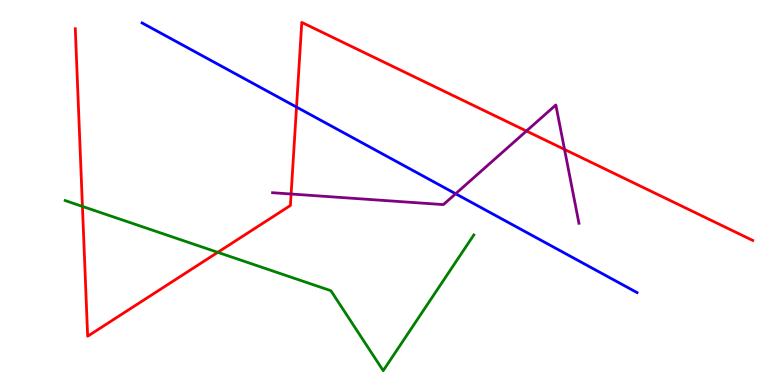[{'lines': ['blue', 'red'], 'intersections': [{'x': 3.83, 'y': 7.22}]}, {'lines': ['green', 'red'], 'intersections': [{'x': 1.06, 'y': 4.64}, {'x': 2.81, 'y': 3.45}]}, {'lines': ['purple', 'red'], 'intersections': [{'x': 3.76, 'y': 4.96}, {'x': 6.79, 'y': 6.6}, {'x': 7.28, 'y': 6.12}]}, {'lines': ['blue', 'green'], 'intersections': []}, {'lines': ['blue', 'purple'], 'intersections': [{'x': 5.88, 'y': 4.97}]}, {'lines': ['green', 'purple'], 'intersections': []}]